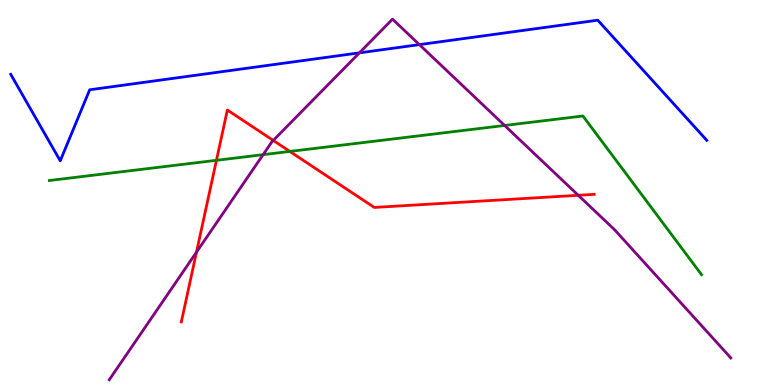[{'lines': ['blue', 'red'], 'intersections': []}, {'lines': ['green', 'red'], 'intersections': [{'x': 2.79, 'y': 5.84}, {'x': 3.74, 'y': 6.07}]}, {'lines': ['purple', 'red'], 'intersections': [{'x': 2.54, 'y': 3.45}, {'x': 3.53, 'y': 6.35}, {'x': 7.46, 'y': 4.93}]}, {'lines': ['blue', 'green'], 'intersections': []}, {'lines': ['blue', 'purple'], 'intersections': [{'x': 4.64, 'y': 8.63}, {'x': 5.41, 'y': 8.84}]}, {'lines': ['green', 'purple'], 'intersections': [{'x': 3.4, 'y': 5.98}, {'x': 6.51, 'y': 6.74}]}]